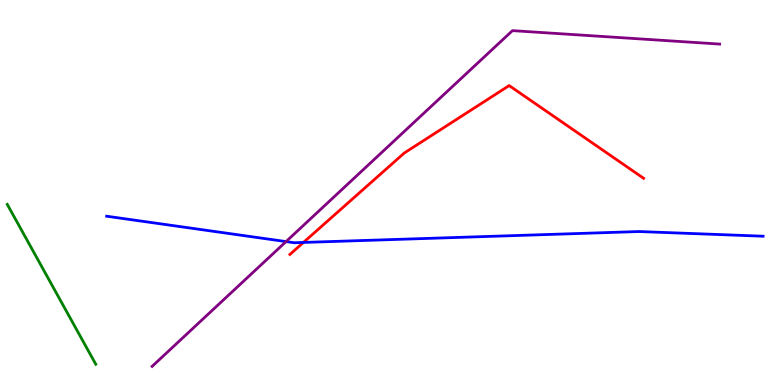[{'lines': ['blue', 'red'], 'intersections': [{'x': 3.92, 'y': 3.7}]}, {'lines': ['green', 'red'], 'intersections': []}, {'lines': ['purple', 'red'], 'intersections': []}, {'lines': ['blue', 'green'], 'intersections': []}, {'lines': ['blue', 'purple'], 'intersections': [{'x': 3.69, 'y': 3.72}]}, {'lines': ['green', 'purple'], 'intersections': []}]